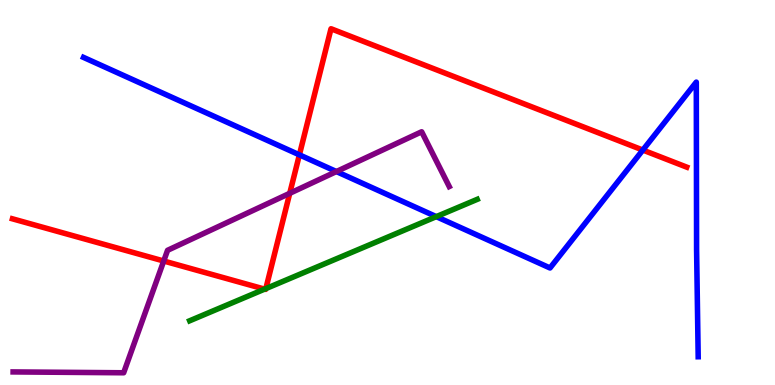[{'lines': ['blue', 'red'], 'intersections': [{'x': 3.86, 'y': 5.98}, {'x': 8.29, 'y': 6.1}]}, {'lines': ['green', 'red'], 'intersections': [{'x': 3.41, 'y': 2.49}, {'x': 3.43, 'y': 2.5}]}, {'lines': ['purple', 'red'], 'intersections': [{'x': 2.11, 'y': 3.22}, {'x': 3.74, 'y': 4.98}]}, {'lines': ['blue', 'green'], 'intersections': [{'x': 5.63, 'y': 4.37}]}, {'lines': ['blue', 'purple'], 'intersections': [{'x': 4.34, 'y': 5.54}]}, {'lines': ['green', 'purple'], 'intersections': []}]